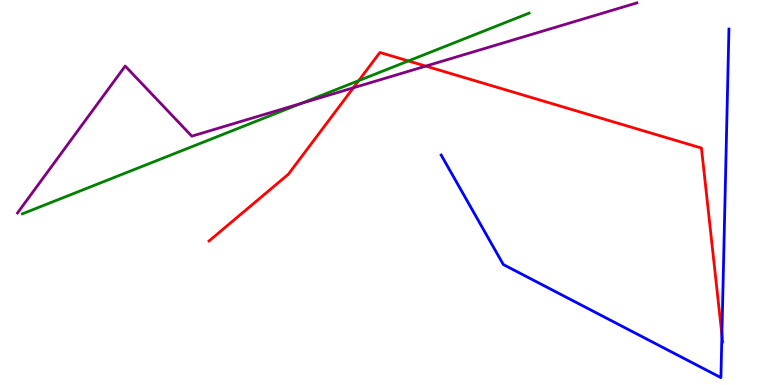[{'lines': ['blue', 'red'], 'intersections': [{'x': 9.31, 'y': 1.31}]}, {'lines': ['green', 'red'], 'intersections': [{'x': 4.63, 'y': 7.91}, {'x': 5.27, 'y': 8.42}]}, {'lines': ['purple', 'red'], 'intersections': [{'x': 4.56, 'y': 7.72}, {'x': 5.49, 'y': 8.28}]}, {'lines': ['blue', 'green'], 'intersections': []}, {'lines': ['blue', 'purple'], 'intersections': []}, {'lines': ['green', 'purple'], 'intersections': [{'x': 3.89, 'y': 7.31}]}]